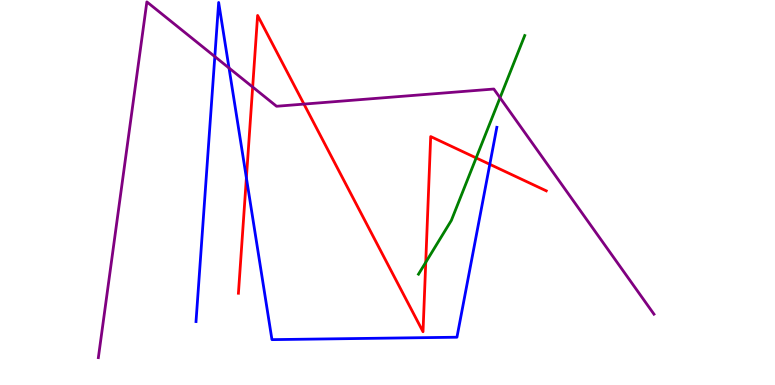[{'lines': ['blue', 'red'], 'intersections': [{'x': 3.18, 'y': 5.38}, {'x': 6.32, 'y': 5.73}]}, {'lines': ['green', 'red'], 'intersections': [{'x': 5.49, 'y': 3.19}, {'x': 6.14, 'y': 5.9}]}, {'lines': ['purple', 'red'], 'intersections': [{'x': 3.26, 'y': 7.74}, {'x': 3.92, 'y': 7.3}]}, {'lines': ['blue', 'green'], 'intersections': []}, {'lines': ['blue', 'purple'], 'intersections': [{'x': 2.77, 'y': 8.53}, {'x': 2.96, 'y': 8.23}]}, {'lines': ['green', 'purple'], 'intersections': [{'x': 6.45, 'y': 7.46}]}]